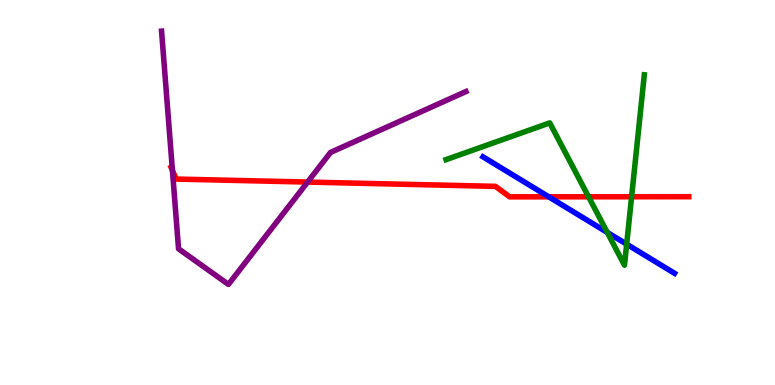[{'lines': ['blue', 'red'], 'intersections': [{'x': 7.08, 'y': 4.89}]}, {'lines': ['green', 'red'], 'intersections': [{'x': 7.59, 'y': 4.89}, {'x': 8.15, 'y': 4.89}]}, {'lines': ['purple', 'red'], 'intersections': [{'x': 2.22, 'y': 5.57}, {'x': 3.97, 'y': 5.27}]}, {'lines': ['blue', 'green'], 'intersections': [{'x': 7.84, 'y': 3.96}, {'x': 8.09, 'y': 3.66}]}, {'lines': ['blue', 'purple'], 'intersections': []}, {'lines': ['green', 'purple'], 'intersections': []}]